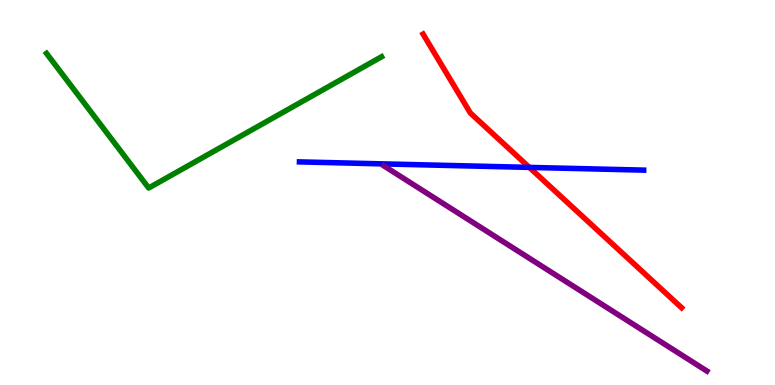[{'lines': ['blue', 'red'], 'intersections': [{'x': 6.83, 'y': 5.65}]}, {'lines': ['green', 'red'], 'intersections': []}, {'lines': ['purple', 'red'], 'intersections': []}, {'lines': ['blue', 'green'], 'intersections': []}, {'lines': ['blue', 'purple'], 'intersections': []}, {'lines': ['green', 'purple'], 'intersections': []}]